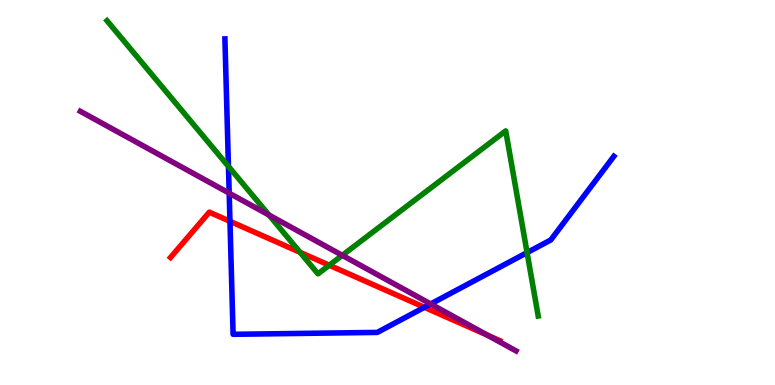[{'lines': ['blue', 'red'], 'intersections': [{'x': 2.97, 'y': 4.25}, {'x': 5.48, 'y': 2.02}]}, {'lines': ['green', 'red'], 'intersections': [{'x': 3.87, 'y': 3.45}, {'x': 4.25, 'y': 3.11}]}, {'lines': ['purple', 'red'], 'intersections': [{'x': 6.29, 'y': 1.29}]}, {'lines': ['blue', 'green'], 'intersections': [{'x': 2.95, 'y': 5.68}, {'x': 6.8, 'y': 3.44}]}, {'lines': ['blue', 'purple'], 'intersections': [{'x': 2.96, 'y': 4.98}, {'x': 5.56, 'y': 2.1}]}, {'lines': ['green', 'purple'], 'intersections': [{'x': 3.47, 'y': 4.41}, {'x': 4.42, 'y': 3.37}]}]